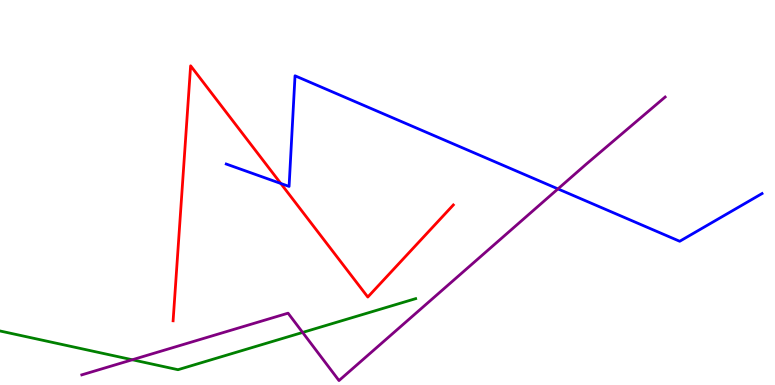[{'lines': ['blue', 'red'], 'intersections': [{'x': 3.62, 'y': 5.23}]}, {'lines': ['green', 'red'], 'intersections': []}, {'lines': ['purple', 'red'], 'intersections': []}, {'lines': ['blue', 'green'], 'intersections': []}, {'lines': ['blue', 'purple'], 'intersections': [{'x': 7.2, 'y': 5.09}]}, {'lines': ['green', 'purple'], 'intersections': [{'x': 1.71, 'y': 0.656}, {'x': 3.9, 'y': 1.37}]}]